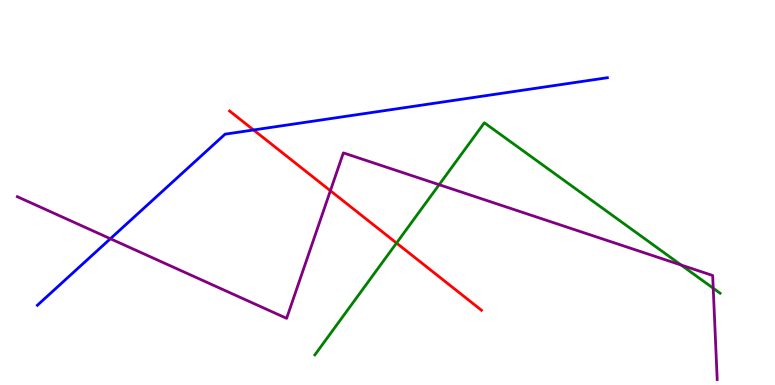[{'lines': ['blue', 'red'], 'intersections': [{'x': 3.27, 'y': 6.62}]}, {'lines': ['green', 'red'], 'intersections': [{'x': 5.12, 'y': 3.69}]}, {'lines': ['purple', 'red'], 'intersections': [{'x': 4.26, 'y': 5.05}]}, {'lines': ['blue', 'green'], 'intersections': []}, {'lines': ['blue', 'purple'], 'intersections': [{'x': 1.42, 'y': 3.8}]}, {'lines': ['green', 'purple'], 'intersections': [{'x': 5.67, 'y': 5.2}, {'x': 8.79, 'y': 3.12}, {'x': 9.2, 'y': 2.51}]}]